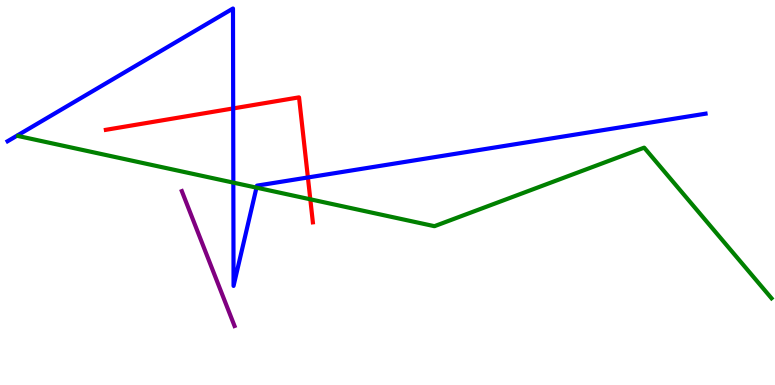[{'lines': ['blue', 'red'], 'intersections': [{'x': 3.01, 'y': 7.18}, {'x': 3.97, 'y': 5.39}]}, {'lines': ['green', 'red'], 'intersections': [{'x': 4.0, 'y': 4.82}]}, {'lines': ['purple', 'red'], 'intersections': []}, {'lines': ['blue', 'green'], 'intersections': [{'x': 3.01, 'y': 5.26}, {'x': 3.31, 'y': 5.13}]}, {'lines': ['blue', 'purple'], 'intersections': []}, {'lines': ['green', 'purple'], 'intersections': []}]